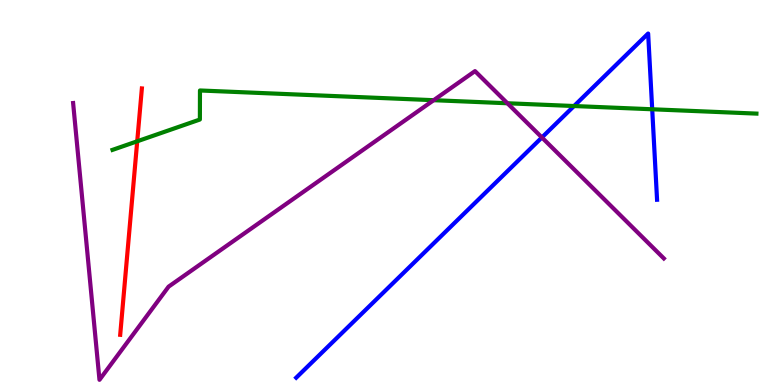[{'lines': ['blue', 'red'], 'intersections': []}, {'lines': ['green', 'red'], 'intersections': [{'x': 1.77, 'y': 6.33}]}, {'lines': ['purple', 'red'], 'intersections': []}, {'lines': ['blue', 'green'], 'intersections': [{'x': 7.41, 'y': 7.25}, {'x': 8.42, 'y': 7.16}]}, {'lines': ['blue', 'purple'], 'intersections': [{'x': 6.99, 'y': 6.43}]}, {'lines': ['green', 'purple'], 'intersections': [{'x': 5.6, 'y': 7.4}, {'x': 6.55, 'y': 7.32}]}]